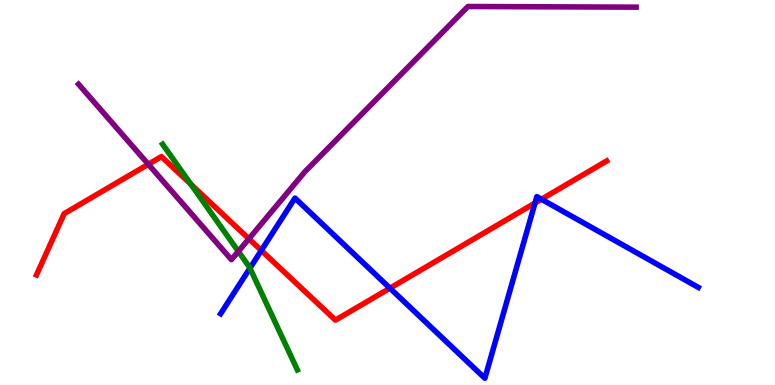[{'lines': ['blue', 'red'], 'intersections': [{'x': 3.37, 'y': 3.49}, {'x': 5.03, 'y': 2.51}, {'x': 6.9, 'y': 4.73}, {'x': 6.99, 'y': 4.82}]}, {'lines': ['green', 'red'], 'intersections': [{'x': 2.46, 'y': 5.21}]}, {'lines': ['purple', 'red'], 'intersections': [{'x': 1.91, 'y': 5.73}, {'x': 3.21, 'y': 3.8}]}, {'lines': ['blue', 'green'], 'intersections': [{'x': 3.23, 'y': 3.04}]}, {'lines': ['blue', 'purple'], 'intersections': []}, {'lines': ['green', 'purple'], 'intersections': [{'x': 3.08, 'y': 3.47}]}]